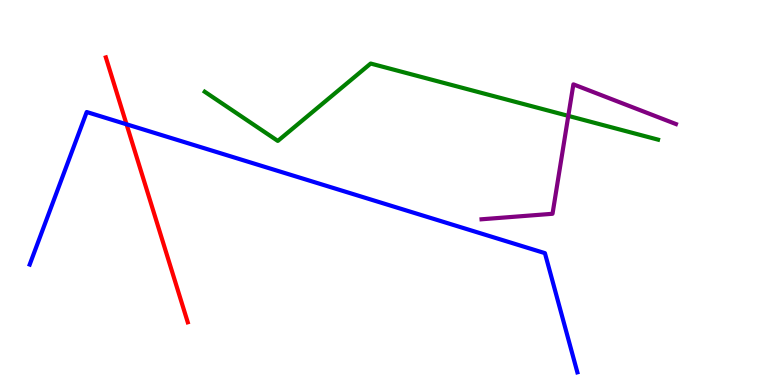[{'lines': ['blue', 'red'], 'intersections': [{'x': 1.63, 'y': 6.77}]}, {'lines': ['green', 'red'], 'intersections': []}, {'lines': ['purple', 'red'], 'intersections': []}, {'lines': ['blue', 'green'], 'intersections': []}, {'lines': ['blue', 'purple'], 'intersections': []}, {'lines': ['green', 'purple'], 'intersections': [{'x': 7.33, 'y': 6.99}]}]